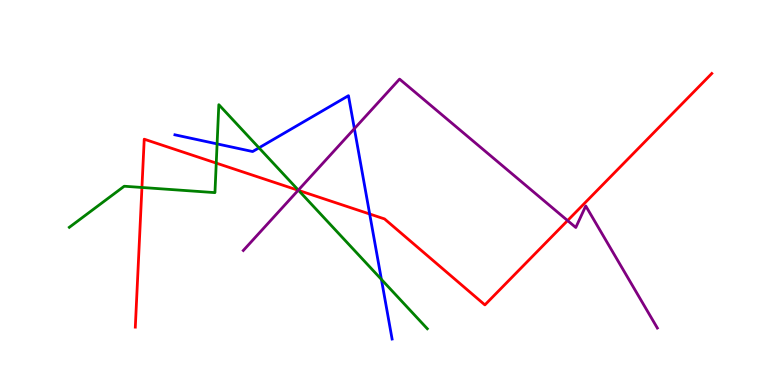[{'lines': ['blue', 'red'], 'intersections': [{'x': 4.77, 'y': 4.44}]}, {'lines': ['green', 'red'], 'intersections': [{'x': 1.83, 'y': 5.13}, {'x': 2.79, 'y': 5.76}, {'x': 3.85, 'y': 5.05}]}, {'lines': ['purple', 'red'], 'intersections': [{'x': 3.85, 'y': 5.06}, {'x': 7.32, 'y': 4.27}]}, {'lines': ['blue', 'green'], 'intersections': [{'x': 2.8, 'y': 6.26}, {'x': 3.34, 'y': 6.16}, {'x': 4.92, 'y': 2.74}]}, {'lines': ['blue', 'purple'], 'intersections': [{'x': 4.57, 'y': 6.66}]}, {'lines': ['green', 'purple'], 'intersections': [{'x': 3.85, 'y': 5.06}]}]